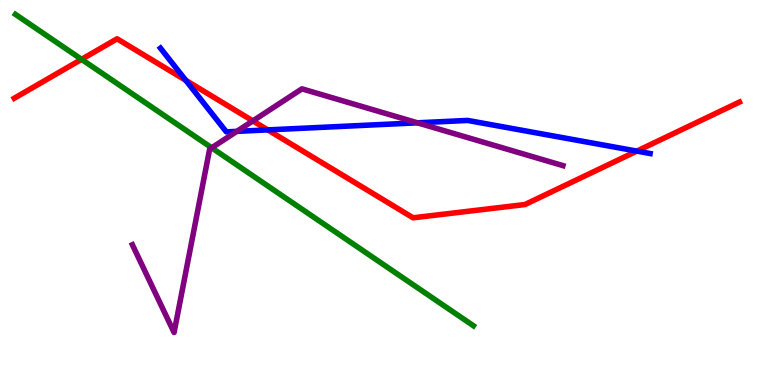[{'lines': ['blue', 'red'], 'intersections': [{'x': 2.4, 'y': 7.91}, {'x': 3.45, 'y': 6.63}, {'x': 8.22, 'y': 6.08}]}, {'lines': ['green', 'red'], 'intersections': [{'x': 1.05, 'y': 8.46}]}, {'lines': ['purple', 'red'], 'intersections': [{'x': 3.26, 'y': 6.86}]}, {'lines': ['blue', 'green'], 'intersections': []}, {'lines': ['blue', 'purple'], 'intersections': [{'x': 3.06, 'y': 6.59}, {'x': 5.39, 'y': 6.81}]}, {'lines': ['green', 'purple'], 'intersections': [{'x': 2.73, 'y': 6.16}]}]